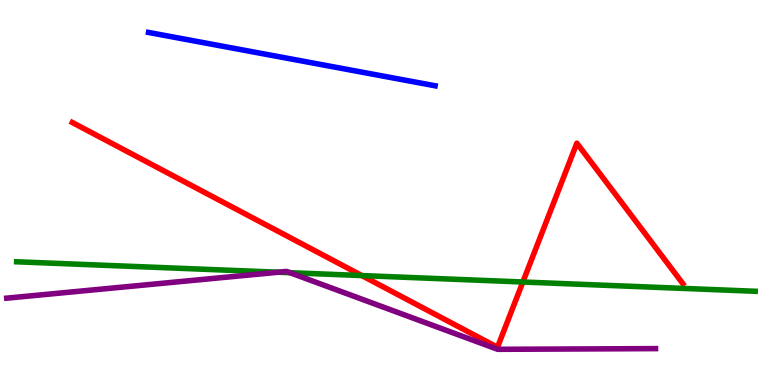[{'lines': ['blue', 'red'], 'intersections': []}, {'lines': ['green', 'red'], 'intersections': [{'x': 4.67, 'y': 2.84}, {'x': 6.75, 'y': 2.68}]}, {'lines': ['purple', 'red'], 'intersections': []}, {'lines': ['blue', 'green'], 'intersections': []}, {'lines': ['blue', 'purple'], 'intersections': []}, {'lines': ['green', 'purple'], 'intersections': [{'x': 3.59, 'y': 2.93}, {'x': 3.74, 'y': 2.92}]}]